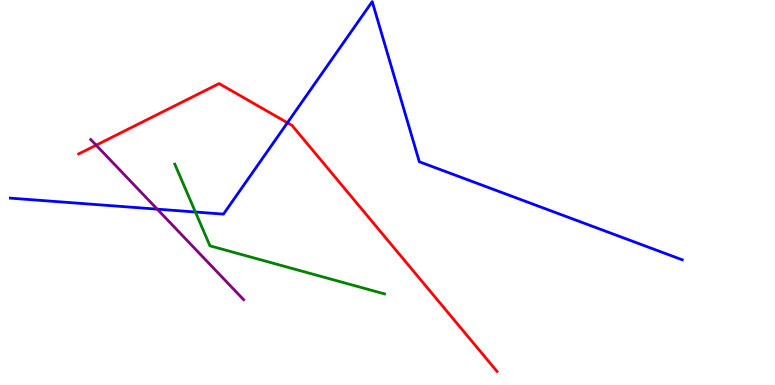[{'lines': ['blue', 'red'], 'intersections': [{'x': 3.71, 'y': 6.81}]}, {'lines': ['green', 'red'], 'intersections': []}, {'lines': ['purple', 'red'], 'intersections': [{'x': 1.24, 'y': 6.23}]}, {'lines': ['blue', 'green'], 'intersections': [{'x': 2.52, 'y': 4.49}]}, {'lines': ['blue', 'purple'], 'intersections': [{'x': 2.03, 'y': 4.57}]}, {'lines': ['green', 'purple'], 'intersections': []}]